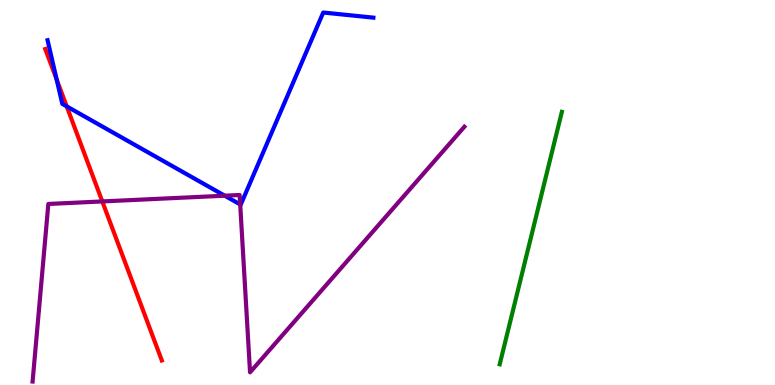[{'lines': ['blue', 'red'], 'intersections': [{'x': 0.731, 'y': 7.93}, {'x': 0.861, 'y': 7.24}]}, {'lines': ['green', 'red'], 'intersections': []}, {'lines': ['purple', 'red'], 'intersections': [{'x': 1.32, 'y': 4.77}]}, {'lines': ['blue', 'green'], 'intersections': []}, {'lines': ['blue', 'purple'], 'intersections': [{'x': 2.9, 'y': 4.92}, {'x': 3.1, 'y': 4.69}]}, {'lines': ['green', 'purple'], 'intersections': []}]